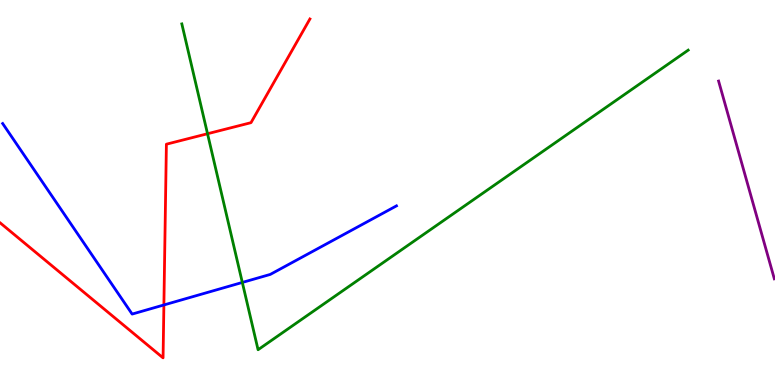[{'lines': ['blue', 'red'], 'intersections': [{'x': 2.11, 'y': 2.08}]}, {'lines': ['green', 'red'], 'intersections': [{'x': 2.68, 'y': 6.53}]}, {'lines': ['purple', 'red'], 'intersections': []}, {'lines': ['blue', 'green'], 'intersections': [{'x': 3.13, 'y': 2.66}]}, {'lines': ['blue', 'purple'], 'intersections': []}, {'lines': ['green', 'purple'], 'intersections': []}]